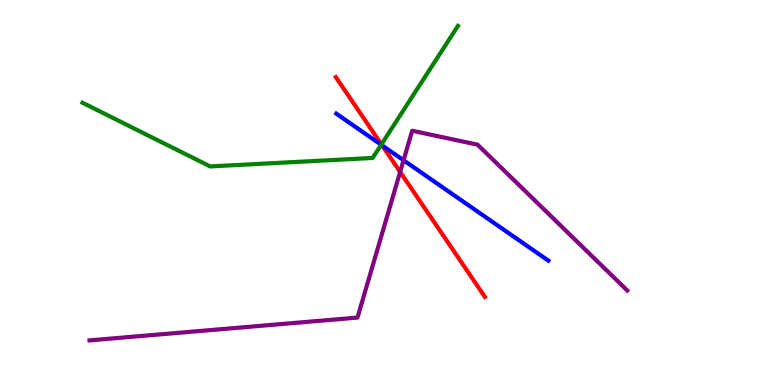[{'lines': ['blue', 'red'], 'intersections': [{'x': 4.93, 'y': 6.22}]}, {'lines': ['green', 'red'], 'intersections': [{'x': 4.92, 'y': 6.25}]}, {'lines': ['purple', 'red'], 'intersections': [{'x': 5.16, 'y': 5.53}]}, {'lines': ['blue', 'green'], 'intersections': [{'x': 4.92, 'y': 6.24}]}, {'lines': ['blue', 'purple'], 'intersections': [{'x': 5.21, 'y': 5.84}]}, {'lines': ['green', 'purple'], 'intersections': []}]